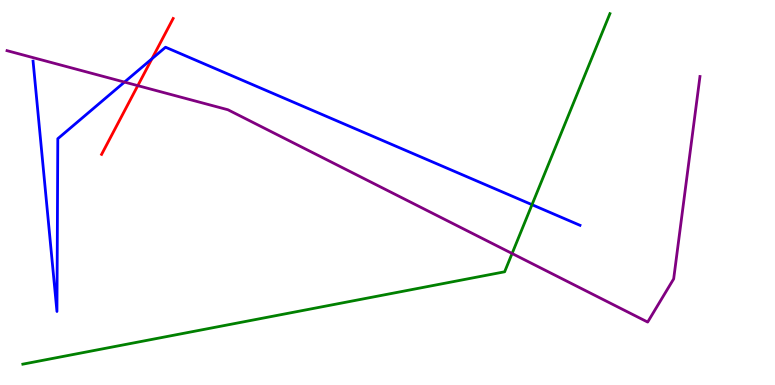[{'lines': ['blue', 'red'], 'intersections': [{'x': 1.96, 'y': 8.47}]}, {'lines': ['green', 'red'], 'intersections': []}, {'lines': ['purple', 'red'], 'intersections': [{'x': 1.78, 'y': 7.78}]}, {'lines': ['blue', 'green'], 'intersections': [{'x': 6.86, 'y': 4.68}]}, {'lines': ['blue', 'purple'], 'intersections': [{'x': 1.61, 'y': 7.87}]}, {'lines': ['green', 'purple'], 'intersections': [{'x': 6.61, 'y': 3.42}]}]